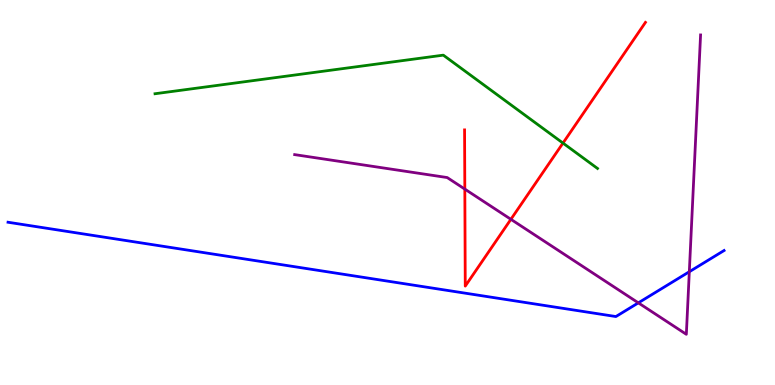[{'lines': ['blue', 'red'], 'intersections': []}, {'lines': ['green', 'red'], 'intersections': [{'x': 7.26, 'y': 6.28}]}, {'lines': ['purple', 'red'], 'intersections': [{'x': 6.0, 'y': 5.09}, {'x': 6.59, 'y': 4.3}]}, {'lines': ['blue', 'green'], 'intersections': []}, {'lines': ['blue', 'purple'], 'intersections': [{'x': 8.24, 'y': 2.13}, {'x': 8.89, 'y': 2.94}]}, {'lines': ['green', 'purple'], 'intersections': []}]